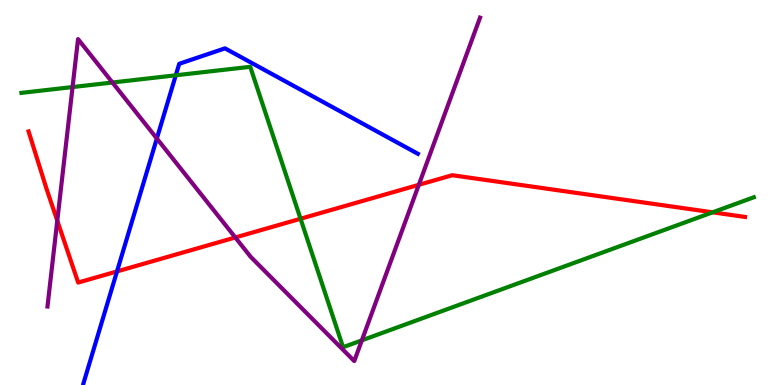[{'lines': ['blue', 'red'], 'intersections': [{'x': 1.51, 'y': 2.95}]}, {'lines': ['green', 'red'], 'intersections': [{'x': 3.88, 'y': 4.32}, {'x': 9.19, 'y': 4.49}]}, {'lines': ['purple', 'red'], 'intersections': [{'x': 0.739, 'y': 4.27}, {'x': 3.04, 'y': 3.83}, {'x': 5.4, 'y': 5.2}]}, {'lines': ['blue', 'green'], 'intersections': [{'x': 2.27, 'y': 8.04}]}, {'lines': ['blue', 'purple'], 'intersections': [{'x': 2.02, 'y': 6.4}]}, {'lines': ['green', 'purple'], 'intersections': [{'x': 0.936, 'y': 7.74}, {'x': 1.45, 'y': 7.86}, {'x': 4.67, 'y': 1.16}]}]